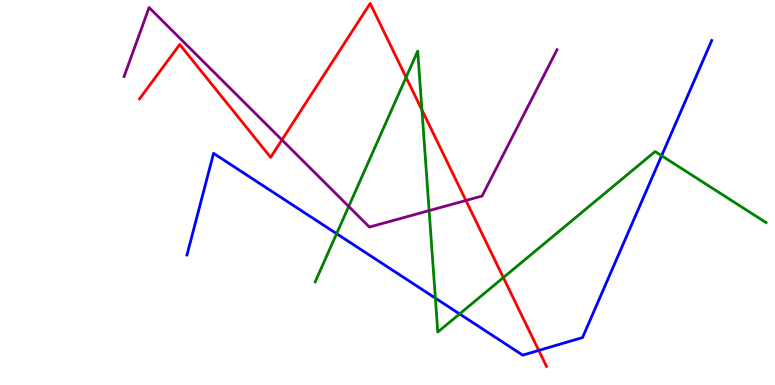[{'lines': ['blue', 'red'], 'intersections': [{'x': 6.95, 'y': 0.898}]}, {'lines': ['green', 'red'], 'intersections': [{'x': 5.24, 'y': 7.99}, {'x': 5.44, 'y': 7.14}, {'x': 6.5, 'y': 2.79}]}, {'lines': ['purple', 'red'], 'intersections': [{'x': 3.64, 'y': 6.37}, {'x': 6.01, 'y': 4.79}]}, {'lines': ['blue', 'green'], 'intersections': [{'x': 4.34, 'y': 3.93}, {'x': 5.62, 'y': 2.26}, {'x': 5.93, 'y': 1.85}, {'x': 8.54, 'y': 5.96}]}, {'lines': ['blue', 'purple'], 'intersections': []}, {'lines': ['green', 'purple'], 'intersections': [{'x': 4.5, 'y': 4.64}, {'x': 5.54, 'y': 4.53}]}]